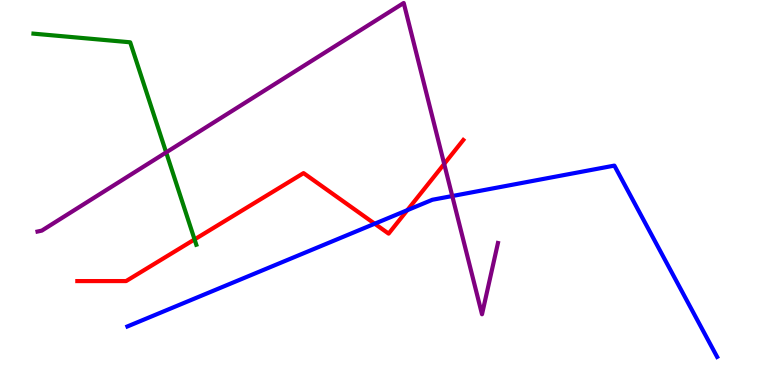[{'lines': ['blue', 'red'], 'intersections': [{'x': 4.83, 'y': 4.19}, {'x': 5.26, 'y': 4.54}]}, {'lines': ['green', 'red'], 'intersections': [{'x': 2.51, 'y': 3.78}]}, {'lines': ['purple', 'red'], 'intersections': [{'x': 5.73, 'y': 5.74}]}, {'lines': ['blue', 'green'], 'intersections': []}, {'lines': ['blue', 'purple'], 'intersections': [{'x': 5.84, 'y': 4.91}]}, {'lines': ['green', 'purple'], 'intersections': [{'x': 2.14, 'y': 6.04}]}]